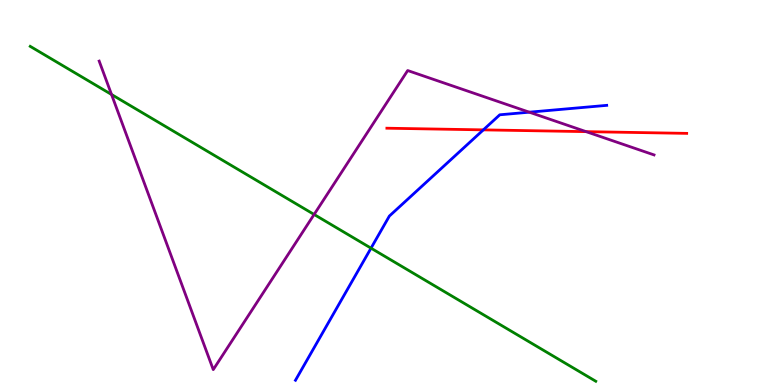[{'lines': ['blue', 'red'], 'intersections': [{'x': 6.24, 'y': 6.63}]}, {'lines': ['green', 'red'], 'intersections': []}, {'lines': ['purple', 'red'], 'intersections': [{'x': 7.56, 'y': 6.58}]}, {'lines': ['blue', 'green'], 'intersections': [{'x': 4.79, 'y': 3.55}]}, {'lines': ['blue', 'purple'], 'intersections': [{'x': 6.83, 'y': 7.09}]}, {'lines': ['green', 'purple'], 'intersections': [{'x': 1.44, 'y': 7.55}, {'x': 4.05, 'y': 4.43}]}]